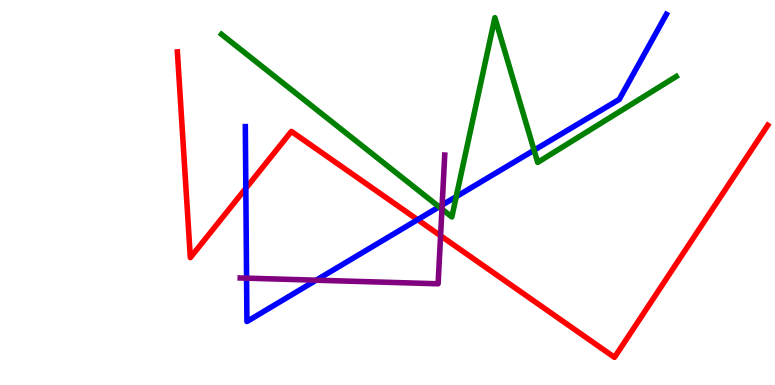[{'lines': ['blue', 'red'], 'intersections': [{'x': 3.17, 'y': 5.11}, {'x': 5.39, 'y': 4.29}]}, {'lines': ['green', 'red'], 'intersections': []}, {'lines': ['purple', 'red'], 'intersections': [{'x': 5.68, 'y': 3.88}]}, {'lines': ['blue', 'green'], 'intersections': [{'x': 5.67, 'y': 4.63}, {'x': 5.89, 'y': 4.89}, {'x': 6.89, 'y': 6.1}]}, {'lines': ['blue', 'purple'], 'intersections': [{'x': 3.18, 'y': 2.78}, {'x': 4.08, 'y': 2.72}, {'x': 5.71, 'y': 4.67}]}, {'lines': ['green', 'purple'], 'intersections': [{'x': 5.7, 'y': 4.57}]}]